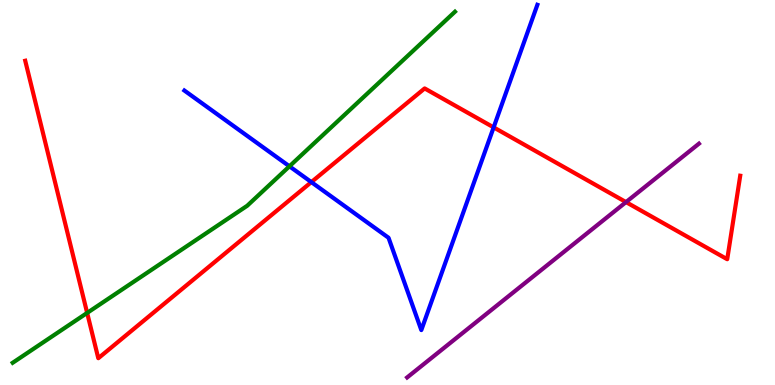[{'lines': ['blue', 'red'], 'intersections': [{'x': 4.02, 'y': 5.27}, {'x': 6.37, 'y': 6.69}]}, {'lines': ['green', 'red'], 'intersections': [{'x': 1.12, 'y': 1.87}]}, {'lines': ['purple', 'red'], 'intersections': [{'x': 8.08, 'y': 4.75}]}, {'lines': ['blue', 'green'], 'intersections': [{'x': 3.73, 'y': 5.68}]}, {'lines': ['blue', 'purple'], 'intersections': []}, {'lines': ['green', 'purple'], 'intersections': []}]